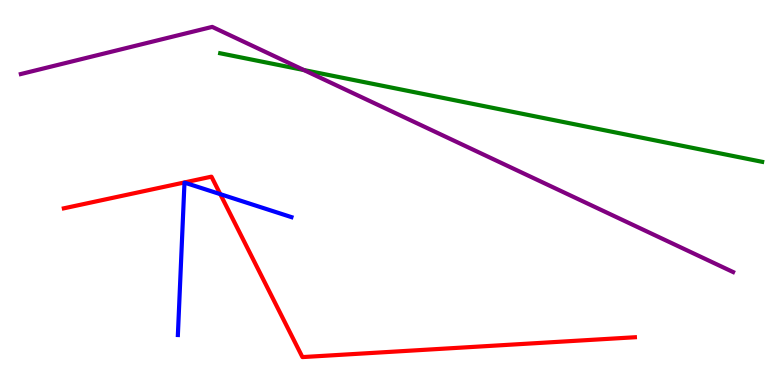[{'lines': ['blue', 'red'], 'intersections': [{'x': 2.84, 'y': 4.96}]}, {'lines': ['green', 'red'], 'intersections': []}, {'lines': ['purple', 'red'], 'intersections': []}, {'lines': ['blue', 'green'], 'intersections': []}, {'lines': ['blue', 'purple'], 'intersections': []}, {'lines': ['green', 'purple'], 'intersections': [{'x': 3.92, 'y': 8.18}]}]